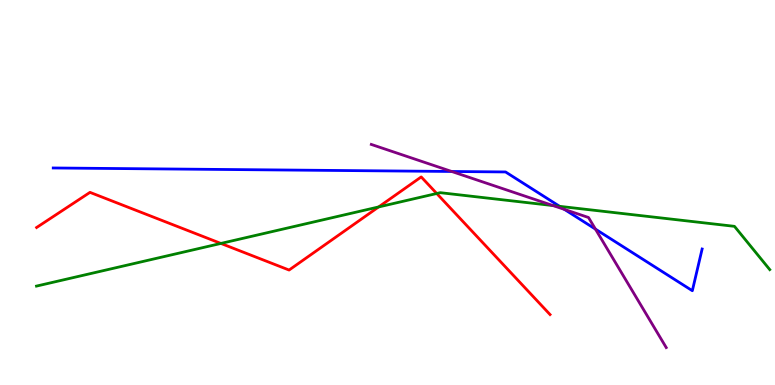[{'lines': ['blue', 'red'], 'intersections': []}, {'lines': ['green', 'red'], 'intersections': [{'x': 2.85, 'y': 3.68}, {'x': 4.89, 'y': 4.62}, {'x': 5.64, 'y': 4.97}]}, {'lines': ['purple', 'red'], 'intersections': []}, {'lines': ['blue', 'green'], 'intersections': [{'x': 7.22, 'y': 4.64}]}, {'lines': ['blue', 'purple'], 'intersections': [{'x': 5.83, 'y': 5.55}, {'x': 7.28, 'y': 4.56}, {'x': 7.68, 'y': 4.05}]}, {'lines': ['green', 'purple'], 'intersections': [{'x': 7.14, 'y': 4.66}]}]